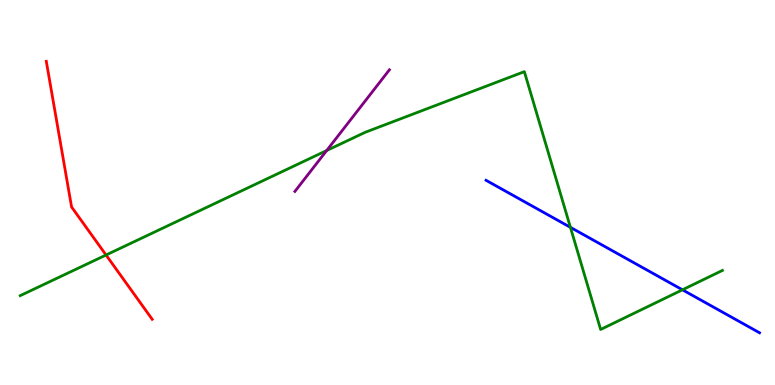[{'lines': ['blue', 'red'], 'intersections': []}, {'lines': ['green', 'red'], 'intersections': [{'x': 1.37, 'y': 3.38}]}, {'lines': ['purple', 'red'], 'intersections': []}, {'lines': ['blue', 'green'], 'intersections': [{'x': 7.36, 'y': 4.09}, {'x': 8.81, 'y': 2.47}]}, {'lines': ['blue', 'purple'], 'intersections': []}, {'lines': ['green', 'purple'], 'intersections': [{'x': 4.22, 'y': 6.09}]}]